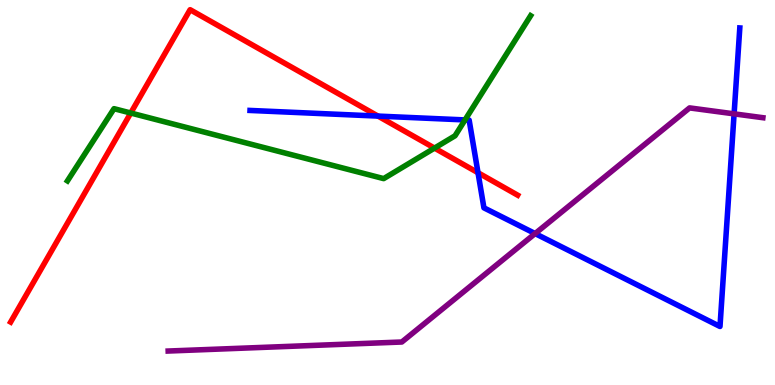[{'lines': ['blue', 'red'], 'intersections': [{'x': 4.88, 'y': 6.98}, {'x': 6.17, 'y': 5.51}]}, {'lines': ['green', 'red'], 'intersections': [{'x': 1.69, 'y': 7.06}, {'x': 5.61, 'y': 6.15}]}, {'lines': ['purple', 'red'], 'intersections': []}, {'lines': ['blue', 'green'], 'intersections': [{'x': 6.0, 'y': 6.88}]}, {'lines': ['blue', 'purple'], 'intersections': [{'x': 6.9, 'y': 3.93}, {'x': 9.47, 'y': 7.04}]}, {'lines': ['green', 'purple'], 'intersections': []}]